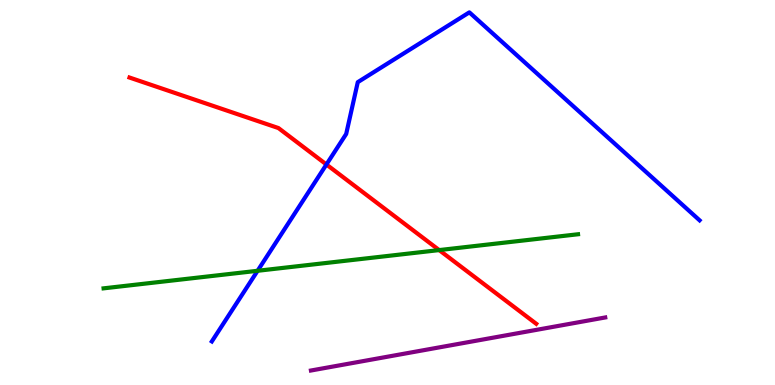[{'lines': ['blue', 'red'], 'intersections': [{'x': 4.21, 'y': 5.73}]}, {'lines': ['green', 'red'], 'intersections': [{'x': 5.67, 'y': 3.5}]}, {'lines': ['purple', 'red'], 'intersections': []}, {'lines': ['blue', 'green'], 'intersections': [{'x': 3.32, 'y': 2.97}]}, {'lines': ['blue', 'purple'], 'intersections': []}, {'lines': ['green', 'purple'], 'intersections': []}]